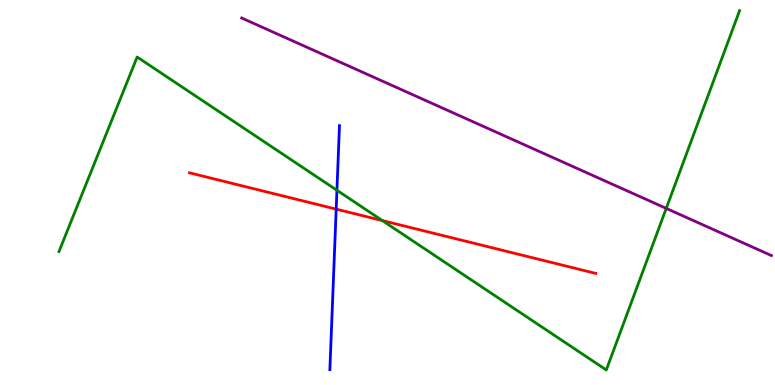[{'lines': ['blue', 'red'], 'intersections': [{'x': 4.34, 'y': 4.57}]}, {'lines': ['green', 'red'], 'intersections': [{'x': 4.93, 'y': 4.27}]}, {'lines': ['purple', 'red'], 'intersections': []}, {'lines': ['blue', 'green'], 'intersections': [{'x': 4.35, 'y': 5.06}]}, {'lines': ['blue', 'purple'], 'intersections': []}, {'lines': ['green', 'purple'], 'intersections': [{'x': 8.6, 'y': 4.59}]}]